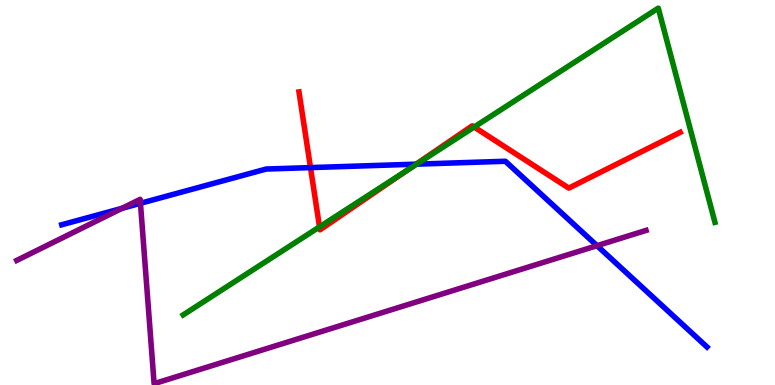[{'lines': ['blue', 'red'], 'intersections': [{'x': 4.01, 'y': 5.65}, {'x': 5.37, 'y': 5.74}]}, {'lines': ['green', 'red'], 'intersections': [{'x': 4.12, 'y': 4.11}, {'x': 5.25, 'y': 5.57}, {'x': 6.12, 'y': 6.7}]}, {'lines': ['purple', 'red'], 'intersections': []}, {'lines': ['blue', 'green'], 'intersections': [{'x': 5.38, 'y': 5.74}]}, {'lines': ['blue', 'purple'], 'intersections': [{'x': 1.57, 'y': 4.59}, {'x': 1.81, 'y': 4.72}, {'x': 7.7, 'y': 3.62}]}, {'lines': ['green', 'purple'], 'intersections': []}]